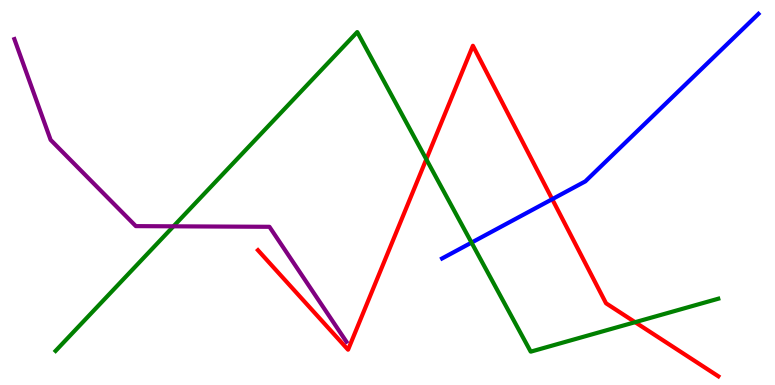[{'lines': ['blue', 'red'], 'intersections': [{'x': 7.13, 'y': 4.83}]}, {'lines': ['green', 'red'], 'intersections': [{'x': 5.5, 'y': 5.86}, {'x': 8.2, 'y': 1.63}]}, {'lines': ['purple', 'red'], 'intersections': []}, {'lines': ['blue', 'green'], 'intersections': [{'x': 6.08, 'y': 3.7}]}, {'lines': ['blue', 'purple'], 'intersections': []}, {'lines': ['green', 'purple'], 'intersections': [{'x': 2.24, 'y': 4.12}]}]